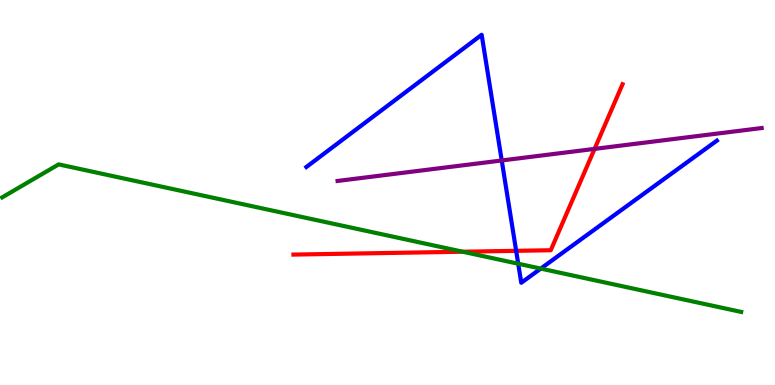[{'lines': ['blue', 'red'], 'intersections': [{'x': 6.66, 'y': 3.49}]}, {'lines': ['green', 'red'], 'intersections': [{'x': 5.97, 'y': 3.46}]}, {'lines': ['purple', 'red'], 'intersections': [{'x': 7.67, 'y': 6.13}]}, {'lines': ['blue', 'green'], 'intersections': [{'x': 6.69, 'y': 3.15}, {'x': 6.98, 'y': 3.02}]}, {'lines': ['blue', 'purple'], 'intersections': [{'x': 6.47, 'y': 5.83}]}, {'lines': ['green', 'purple'], 'intersections': []}]